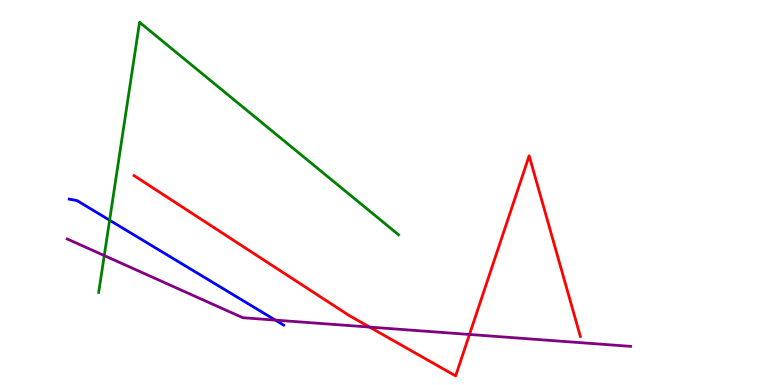[{'lines': ['blue', 'red'], 'intersections': []}, {'lines': ['green', 'red'], 'intersections': []}, {'lines': ['purple', 'red'], 'intersections': [{'x': 4.77, 'y': 1.5}, {'x': 6.06, 'y': 1.31}]}, {'lines': ['blue', 'green'], 'intersections': [{'x': 1.41, 'y': 4.28}]}, {'lines': ['blue', 'purple'], 'intersections': [{'x': 3.55, 'y': 1.69}]}, {'lines': ['green', 'purple'], 'intersections': [{'x': 1.35, 'y': 3.36}]}]